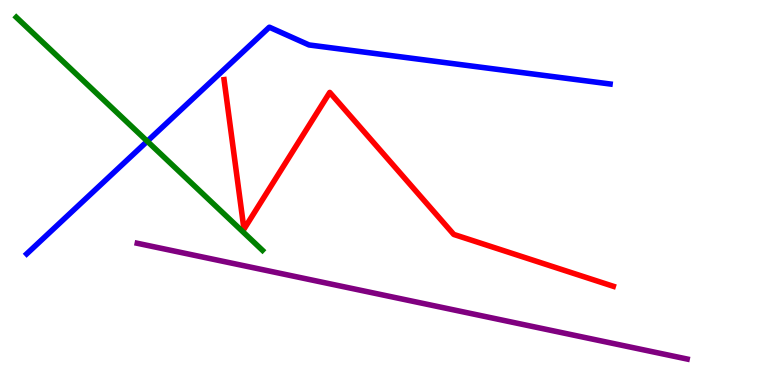[{'lines': ['blue', 'red'], 'intersections': []}, {'lines': ['green', 'red'], 'intersections': []}, {'lines': ['purple', 'red'], 'intersections': []}, {'lines': ['blue', 'green'], 'intersections': [{'x': 1.9, 'y': 6.33}]}, {'lines': ['blue', 'purple'], 'intersections': []}, {'lines': ['green', 'purple'], 'intersections': []}]